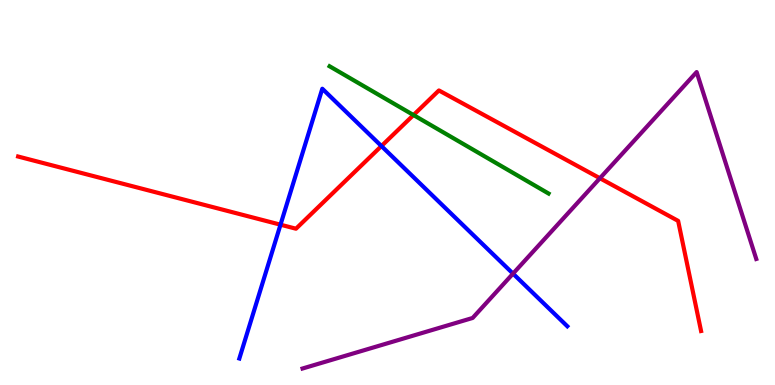[{'lines': ['blue', 'red'], 'intersections': [{'x': 3.62, 'y': 4.16}, {'x': 4.92, 'y': 6.21}]}, {'lines': ['green', 'red'], 'intersections': [{'x': 5.34, 'y': 7.01}]}, {'lines': ['purple', 'red'], 'intersections': [{'x': 7.74, 'y': 5.37}]}, {'lines': ['blue', 'green'], 'intersections': []}, {'lines': ['blue', 'purple'], 'intersections': [{'x': 6.62, 'y': 2.89}]}, {'lines': ['green', 'purple'], 'intersections': []}]